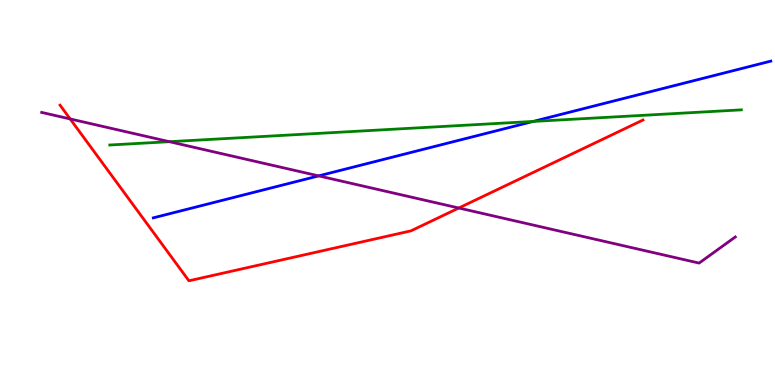[{'lines': ['blue', 'red'], 'intersections': []}, {'lines': ['green', 'red'], 'intersections': []}, {'lines': ['purple', 'red'], 'intersections': [{'x': 0.905, 'y': 6.91}, {'x': 5.92, 'y': 4.6}]}, {'lines': ['blue', 'green'], 'intersections': [{'x': 6.88, 'y': 6.85}]}, {'lines': ['blue', 'purple'], 'intersections': [{'x': 4.11, 'y': 5.43}]}, {'lines': ['green', 'purple'], 'intersections': [{'x': 2.19, 'y': 6.32}]}]